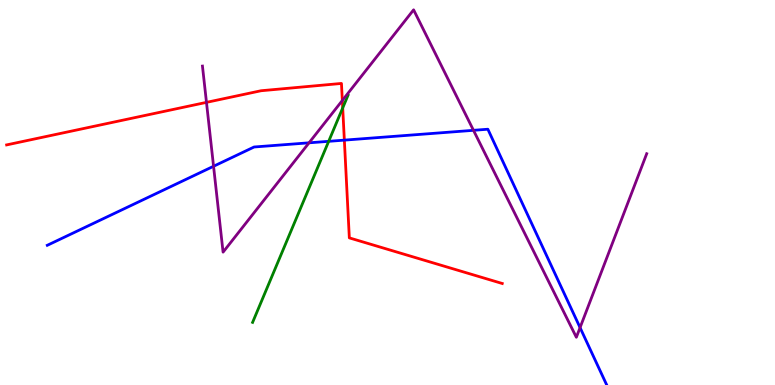[{'lines': ['blue', 'red'], 'intersections': [{'x': 4.44, 'y': 6.36}]}, {'lines': ['green', 'red'], 'intersections': [{'x': 4.42, 'y': 7.2}]}, {'lines': ['purple', 'red'], 'intersections': [{'x': 2.66, 'y': 7.34}, {'x': 4.42, 'y': 7.39}]}, {'lines': ['blue', 'green'], 'intersections': [{'x': 4.24, 'y': 6.33}]}, {'lines': ['blue', 'purple'], 'intersections': [{'x': 2.76, 'y': 5.68}, {'x': 3.99, 'y': 6.29}, {'x': 6.11, 'y': 6.62}, {'x': 7.48, 'y': 1.49}]}, {'lines': ['green', 'purple'], 'intersections': []}]